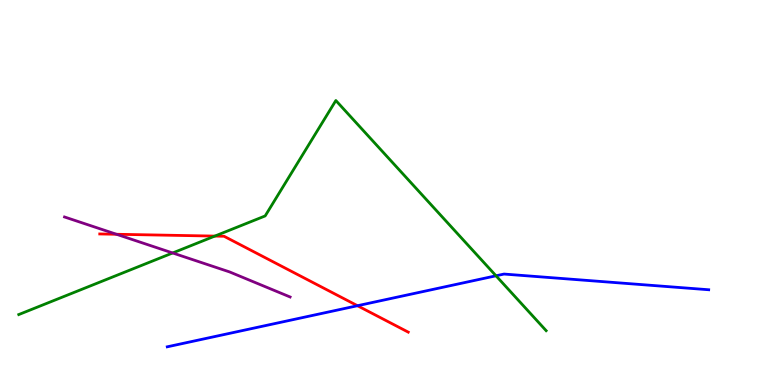[{'lines': ['blue', 'red'], 'intersections': [{'x': 4.61, 'y': 2.06}]}, {'lines': ['green', 'red'], 'intersections': [{'x': 2.77, 'y': 3.87}]}, {'lines': ['purple', 'red'], 'intersections': [{'x': 1.5, 'y': 3.92}]}, {'lines': ['blue', 'green'], 'intersections': [{'x': 6.4, 'y': 2.84}]}, {'lines': ['blue', 'purple'], 'intersections': []}, {'lines': ['green', 'purple'], 'intersections': [{'x': 2.23, 'y': 3.43}]}]